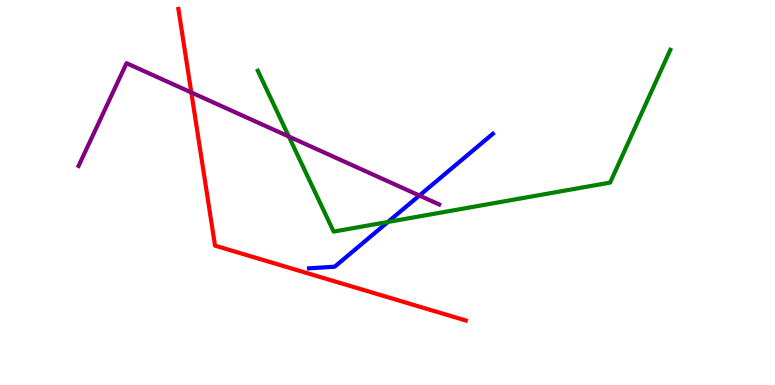[{'lines': ['blue', 'red'], 'intersections': []}, {'lines': ['green', 'red'], 'intersections': []}, {'lines': ['purple', 'red'], 'intersections': [{'x': 2.47, 'y': 7.6}]}, {'lines': ['blue', 'green'], 'intersections': [{'x': 5.01, 'y': 4.23}]}, {'lines': ['blue', 'purple'], 'intersections': [{'x': 5.41, 'y': 4.92}]}, {'lines': ['green', 'purple'], 'intersections': [{'x': 3.73, 'y': 6.45}]}]